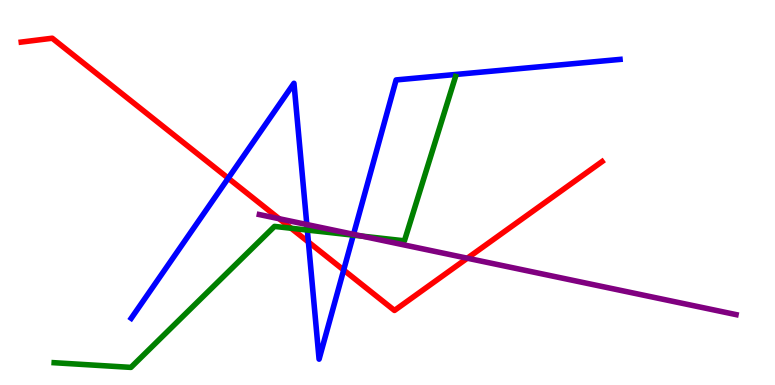[{'lines': ['blue', 'red'], 'intersections': [{'x': 2.94, 'y': 5.37}, {'x': 3.98, 'y': 3.71}, {'x': 4.43, 'y': 2.99}]}, {'lines': ['green', 'red'], 'intersections': [{'x': 3.76, 'y': 4.07}]}, {'lines': ['purple', 'red'], 'intersections': [{'x': 3.6, 'y': 4.32}, {'x': 6.03, 'y': 3.29}]}, {'lines': ['blue', 'green'], 'intersections': [{'x': 3.97, 'y': 4.02}, {'x': 4.56, 'y': 3.89}]}, {'lines': ['blue', 'purple'], 'intersections': [{'x': 3.96, 'y': 4.17}, {'x': 4.56, 'y': 3.91}]}, {'lines': ['green', 'purple'], 'intersections': [{'x': 4.67, 'y': 3.87}]}]